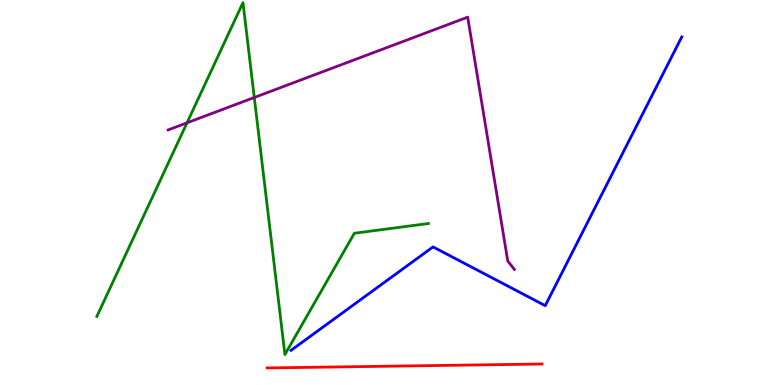[{'lines': ['blue', 'red'], 'intersections': []}, {'lines': ['green', 'red'], 'intersections': []}, {'lines': ['purple', 'red'], 'intersections': []}, {'lines': ['blue', 'green'], 'intersections': []}, {'lines': ['blue', 'purple'], 'intersections': []}, {'lines': ['green', 'purple'], 'intersections': [{'x': 2.41, 'y': 6.81}, {'x': 3.28, 'y': 7.47}]}]